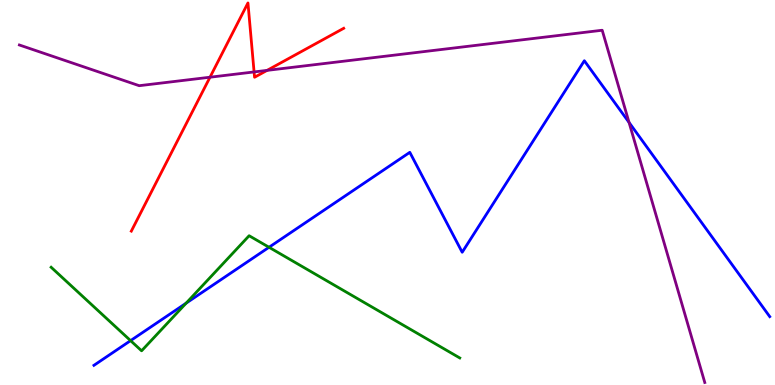[{'lines': ['blue', 'red'], 'intersections': []}, {'lines': ['green', 'red'], 'intersections': []}, {'lines': ['purple', 'red'], 'intersections': [{'x': 2.71, 'y': 7.99}, {'x': 3.28, 'y': 8.13}, {'x': 3.45, 'y': 8.17}]}, {'lines': ['blue', 'green'], 'intersections': [{'x': 1.68, 'y': 1.15}, {'x': 2.4, 'y': 2.13}, {'x': 3.47, 'y': 3.58}]}, {'lines': ['blue', 'purple'], 'intersections': [{'x': 8.12, 'y': 6.82}]}, {'lines': ['green', 'purple'], 'intersections': []}]